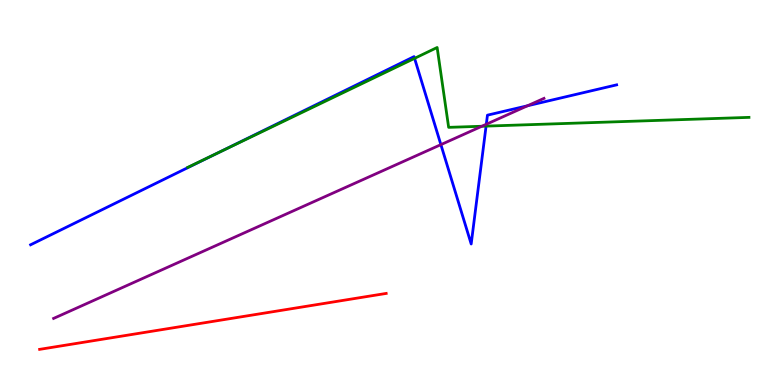[{'lines': ['blue', 'red'], 'intersections': []}, {'lines': ['green', 'red'], 'intersections': []}, {'lines': ['purple', 'red'], 'intersections': []}, {'lines': ['blue', 'green'], 'intersections': [{'x': 2.79, 'y': 6.01}, {'x': 5.35, 'y': 8.48}, {'x': 6.27, 'y': 6.72}]}, {'lines': ['blue', 'purple'], 'intersections': [{'x': 5.69, 'y': 6.24}, {'x': 6.27, 'y': 6.77}, {'x': 6.81, 'y': 7.25}]}, {'lines': ['green', 'purple'], 'intersections': [{'x': 6.22, 'y': 6.72}]}]